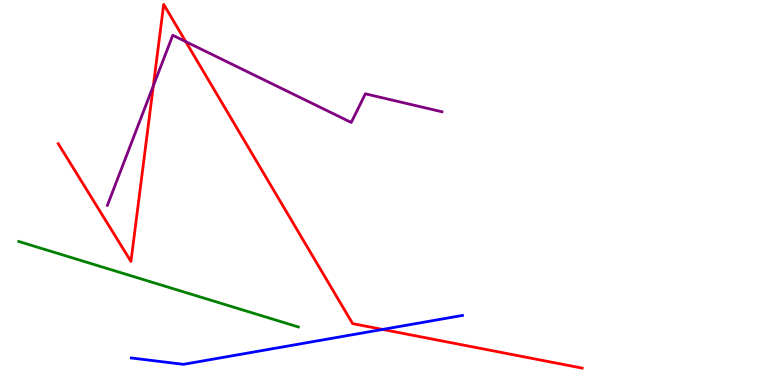[{'lines': ['blue', 'red'], 'intersections': [{'x': 4.94, 'y': 1.44}]}, {'lines': ['green', 'red'], 'intersections': []}, {'lines': ['purple', 'red'], 'intersections': [{'x': 1.98, 'y': 7.77}, {'x': 2.4, 'y': 8.92}]}, {'lines': ['blue', 'green'], 'intersections': []}, {'lines': ['blue', 'purple'], 'intersections': []}, {'lines': ['green', 'purple'], 'intersections': []}]